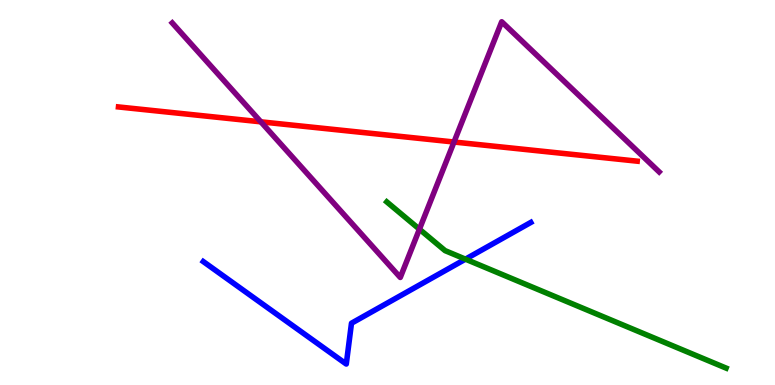[{'lines': ['blue', 'red'], 'intersections': []}, {'lines': ['green', 'red'], 'intersections': []}, {'lines': ['purple', 'red'], 'intersections': [{'x': 3.37, 'y': 6.84}, {'x': 5.86, 'y': 6.31}]}, {'lines': ['blue', 'green'], 'intersections': [{'x': 6.01, 'y': 3.27}]}, {'lines': ['blue', 'purple'], 'intersections': []}, {'lines': ['green', 'purple'], 'intersections': [{'x': 5.41, 'y': 4.05}]}]